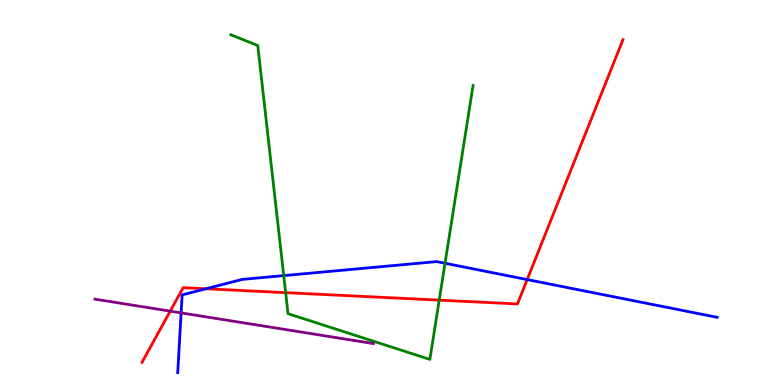[{'lines': ['blue', 'red'], 'intersections': [{'x': 2.66, 'y': 2.5}, {'x': 6.8, 'y': 2.74}]}, {'lines': ['green', 'red'], 'intersections': [{'x': 3.69, 'y': 2.4}, {'x': 5.67, 'y': 2.2}]}, {'lines': ['purple', 'red'], 'intersections': [{'x': 2.2, 'y': 1.92}]}, {'lines': ['blue', 'green'], 'intersections': [{'x': 3.66, 'y': 2.84}, {'x': 5.74, 'y': 3.16}]}, {'lines': ['blue', 'purple'], 'intersections': [{'x': 2.34, 'y': 1.87}]}, {'lines': ['green', 'purple'], 'intersections': []}]